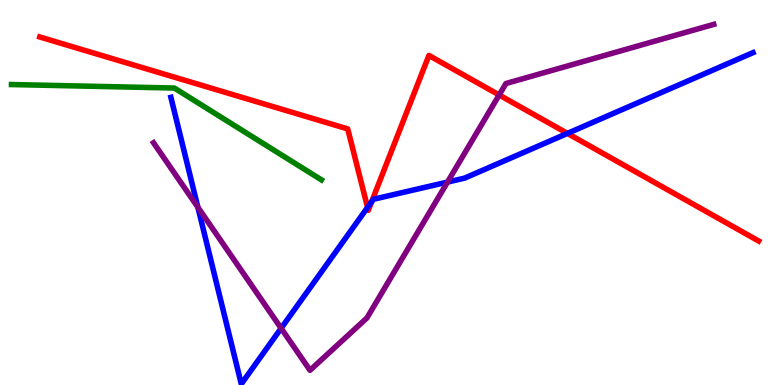[{'lines': ['blue', 'red'], 'intersections': [{'x': 4.74, 'y': 4.61}, {'x': 4.8, 'y': 4.76}, {'x': 7.32, 'y': 6.54}]}, {'lines': ['green', 'red'], 'intersections': []}, {'lines': ['purple', 'red'], 'intersections': [{'x': 6.44, 'y': 7.53}]}, {'lines': ['blue', 'green'], 'intersections': []}, {'lines': ['blue', 'purple'], 'intersections': [{'x': 2.55, 'y': 4.62}, {'x': 3.63, 'y': 1.47}, {'x': 5.77, 'y': 5.27}]}, {'lines': ['green', 'purple'], 'intersections': []}]